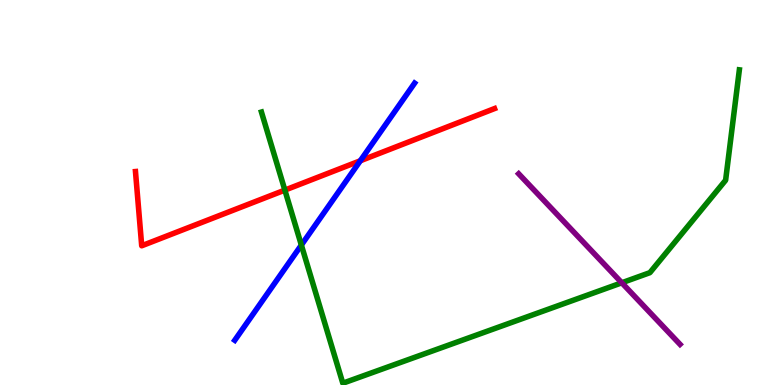[{'lines': ['blue', 'red'], 'intersections': [{'x': 4.65, 'y': 5.82}]}, {'lines': ['green', 'red'], 'intersections': [{'x': 3.68, 'y': 5.06}]}, {'lines': ['purple', 'red'], 'intersections': []}, {'lines': ['blue', 'green'], 'intersections': [{'x': 3.89, 'y': 3.63}]}, {'lines': ['blue', 'purple'], 'intersections': []}, {'lines': ['green', 'purple'], 'intersections': [{'x': 8.02, 'y': 2.66}]}]